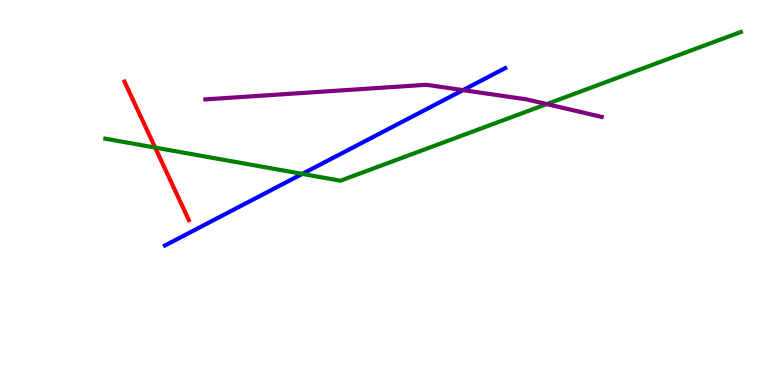[{'lines': ['blue', 'red'], 'intersections': []}, {'lines': ['green', 'red'], 'intersections': [{'x': 2.0, 'y': 6.17}]}, {'lines': ['purple', 'red'], 'intersections': []}, {'lines': ['blue', 'green'], 'intersections': [{'x': 3.9, 'y': 5.48}]}, {'lines': ['blue', 'purple'], 'intersections': [{'x': 5.97, 'y': 7.66}]}, {'lines': ['green', 'purple'], 'intersections': [{'x': 7.05, 'y': 7.3}]}]